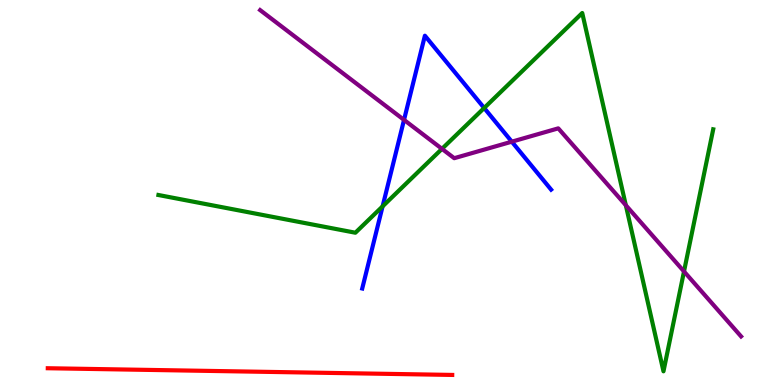[{'lines': ['blue', 'red'], 'intersections': []}, {'lines': ['green', 'red'], 'intersections': []}, {'lines': ['purple', 'red'], 'intersections': []}, {'lines': ['blue', 'green'], 'intersections': [{'x': 4.94, 'y': 4.64}, {'x': 6.25, 'y': 7.2}]}, {'lines': ['blue', 'purple'], 'intersections': [{'x': 5.21, 'y': 6.89}, {'x': 6.6, 'y': 6.32}]}, {'lines': ['green', 'purple'], 'intersections': [{'x': 5.7, 'y': 6.13}, {'x': 8.08, 'y': 4.67}, {'x': 8.83, 'y': 2.95}]}]